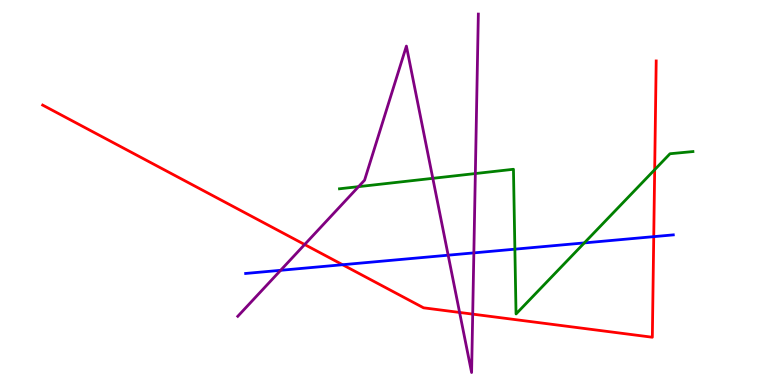[{'lines': ['blue', 'red'], 'intersections': [{'x': 4.42, 'y': 3.12}, {'x': 8.44, 'y': 3.85}]}, {'lines': ['green', 'red'], 'intersections': [{'x': 8.45, 'y': 5.59}]}, {'lines': ['purple', 'red'], 'intersections': [{'x': 3.93, 'y': 3.65}, {'x': 5.93, 'y': 1.88}, {'x': 6.1, 'y': 1.84}]}, {'lines': ['blue', 'green'], 'intersections': [{'x': 6.64, 'y': 3.53}, {'x': 7.54, 'y': 3.69}]}, {'lines': ['blue', 'purple'], 'intersections': [{'x': 3.62, 'y': 2.98}, {'x': 5.78, 'y': 3.37}, {'x': 6.11, 'y': 3.43}]}, {'lines': ['green', 'purple'], 'intersections': [{'x': 4.63, 'y': 5.15}, {'x': 5.58, 'y': 5.37}, {'x': 6.13, 'y': 5.49}]}]